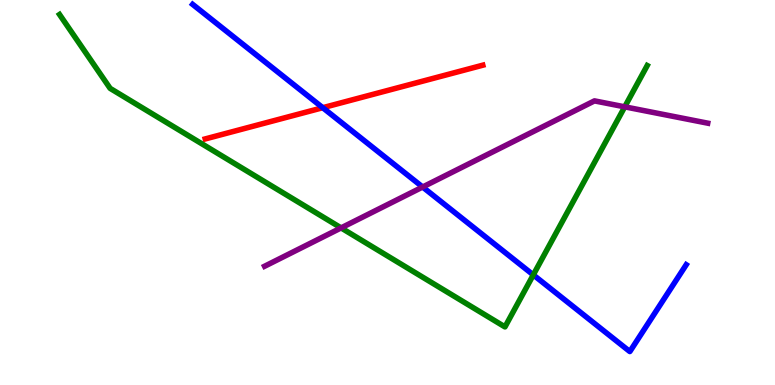[{'lines': ['blue', 'red'], 'intersections': [{'x': 4.16, 'y': 7.2}]}, {'lines': ['green', 'red'], 'intersections': []}, {'lines': ['purple', 'red'], 'intersections': []}, {'lines': ['blue', 'green'], 'intersections': [{'x': 6.88, 'y': 2.86}]}, {'lines': ['blue', 'purple'], 'intersections': [{'x': 5.45, 'y': 5.14}]}, {'lines': ['green', 'purple'], 'intersections': [{'x': 4.4, 'y': 4.08}, {'x': 8.06, 'y': 7.23}]}]